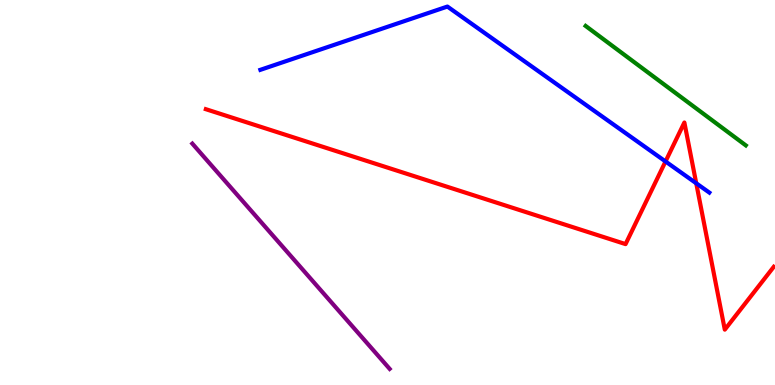[{'lines': ['blue', 'red'], 'intersections': [{'x': 8.59, 'y': 5.81}, {'x': 8.98, 'y': 5.24}]}, {'lines': ['green', 'red'], 'intersections': []}, {'lines': ['purple', 'red'], 'intersections': []}, {'lines': ['blue', 'green'], 'intersections': []}, {'lines': ['blue', 'purple'], 'intersections': []}, {'lines': ['green', 'purple'], 'intersections': []}]